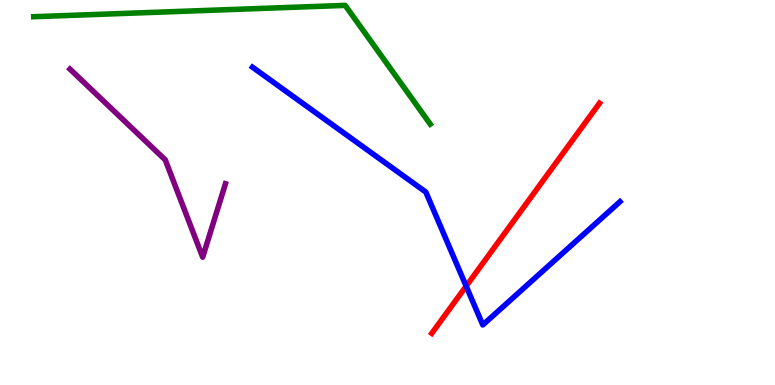[{'lines': ['blue', 'red'], 'intersections': [{'x': 6.01, 'y': 2.57}]}, {'lines': ['green', 'red'], 'intersections': []}, {'lines': ['purple', 'red'], 'intersections': []}, {'lines': ['blue', 'green'], 'intersections': []}, {'lines': ['blue', 'purple'], 'intersections': []}, {'lines': ['green', 'purple'], 'intersections': []}]